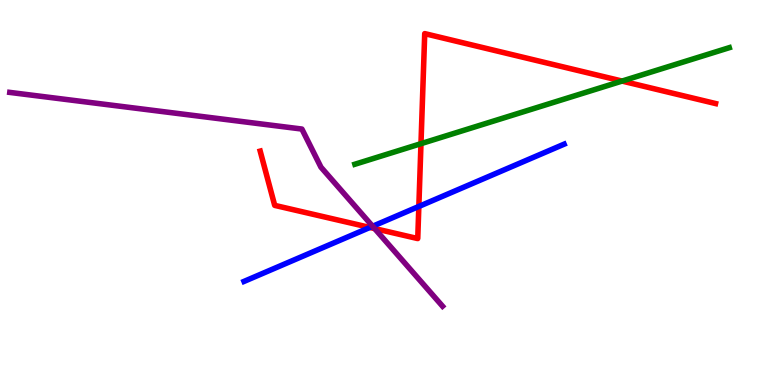[{'lines': ['blue', 'red'], 'intersections': [{'x': 4.77, 'y': 4.09}, {'x': 5.4, 'y': 4.64}]}, {'lines': ['green', 'red'], 'intersections': [{'x': 5.43, 'y': 6.27}, {'x': 8.03, 'y': 7.89}]}, {'lines': ['purple', 'red'], 'intersections': [{'x': 4.83, 'y': 4.06}]}, {'lines': ['blue', 'green'], 'intersections': []}, {'lines': ['blue', 'purple'], 'intersections': [{'x': 4.81, 'y': 4.12}]}, {'lines': ['green', 'purple'], 'intersections': []}]